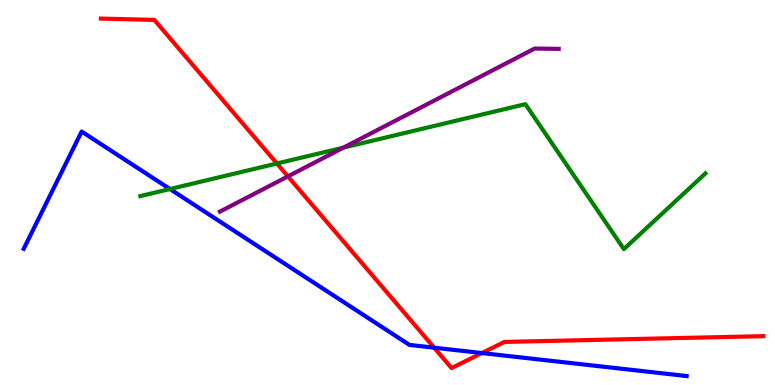[{'lines': ['blue', 'red'], 'intersections': [{'x': 5.6, 'y': 0.969}, {'x': 6.22, 'y': 0.83}]}, {'lines': ['green', 'red'], 'intersections': [{'x': 3.57, 'y': 5.75}]}, {'lines': ['purple', 'red'], 'intersections': [{'x': 3.72, 'y': 5.42}]}, {'lines': ['blue', 'green'], 'intersections': [{'x': 2.19, 'y': 5.09}]}, {'lines': ['blue', 'purple'], 'intersections': []}, {'lines': ['green', 'purple'], 'intersections': [{'x': 4.43, 'y': 6.17}]}]